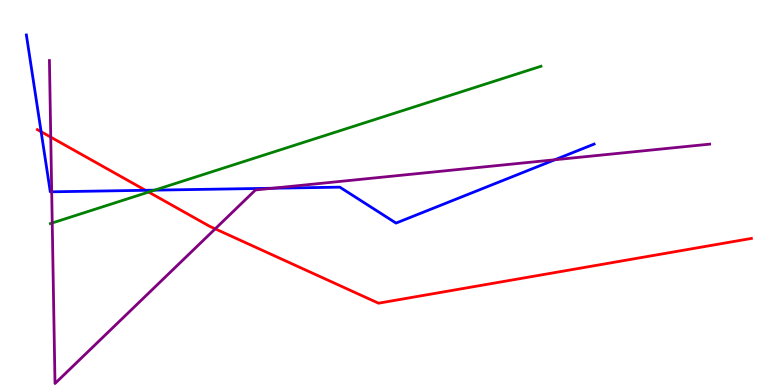[{'lines': ['blue', 'red'], 'intersections': [{'x': 0.531, 'y': 6.58}, {'x': 1.88, 'y': 5.06}]}, {'lines': ['green', 'red'], 'intersections': [{'x': 1.92, 'y': 5.01}]}, {'lines': ['purple', 'red'], 'intersections': [{'x': 0.655, 'y': 6.44}, {'x': 2.78, 'y': 4.06}]}, {'lines': ['blue', 'green'], 'intersections': [{'x': 1.99, 'y': 5.06}]}, {'lines': ['blue', 'purple'], 'intersections': [{'x': 0.667, 'y': 5.02}, {'x': 3.51, 'y': 5.11}, {'x': 7.16, 'y': 5.85}]}, {'lines': ['green', 'purple'], 'intersections': [{'x': 0.674, 'y': 4.21}]}]